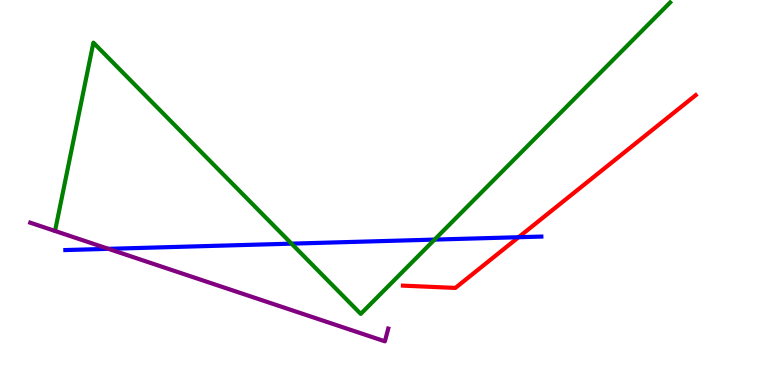[{'lines': ['blue', 'red'], 'intersections': [{'x': 6.69, 'y': 3.84}]}, {'lines': ['green', 'red'], 'intersections': []}, {'lines': ['purple', 'red'], 'intersections': []}, {'lines': ['blue', 'green'], 'intersections': [{'x': 3.76, 'y': 3.67}, {'x': 5.61, 'y': 3.78}]}, {'lines': ['blue', 'purple'], 'intersections': [{'x': 1.4, 'y': 3.54}]}, {'lines': ['green', 'purple'], 'intersections': []}]